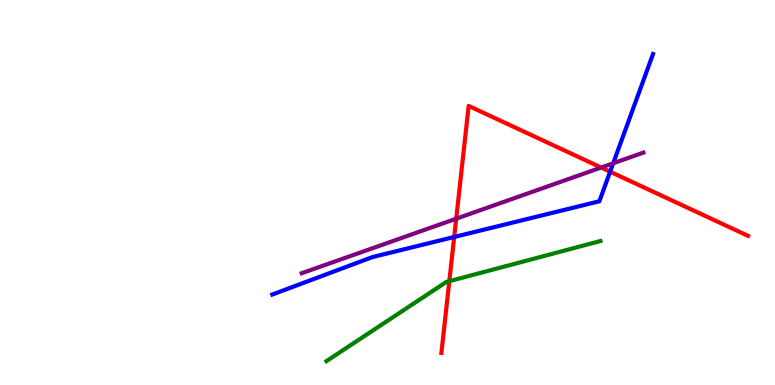[{'lines': ['blue', 'red'], 'intersections': [{'x': 5.86, 'y': 3.84}, {'x': 7.87, 'y': 5.54}]}, {'lines': ['green', 'red'], 'intersections': [{'x': 5.8, 'y': 2.7}]}, {'lines': ['purple', 'red'], 'intersections': [{'x': 5.89, 'y': 4.32}, {'x': 7.76, 'y': 5.65}]}, {'lines': ['blue', 'green'], 'intersections': []}, {'lines': ['blue', 'purple'], 'intersections': [{'x': 7.91, 'y': 5.76}]}, {'lines': ['green', 'purple'], 'intersections': []}]